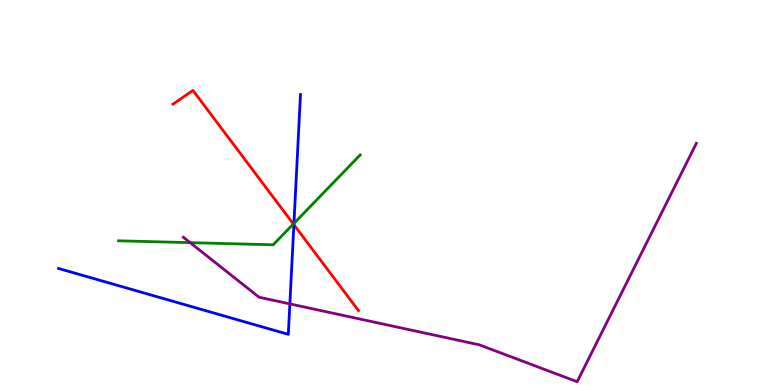[{'lines': ['blue', 'red'], 'intersections': [{'x': 3.79, 'y': 4.16}]}, {'lines': ['green', 'red'], 'intersections': [{'x': 3.79, 'y': 4.18}]}, {'lines': ['purple', 'red'], 'intersections': []}, {'lines': ['blue', 'green'], 'intersections': [{'x': 3.79, 'y': 4.2}]}, {'lines': ['blue', 'purple'], 'intersections': [{'x': 3.74, 'y': 2.11}]}, {'lines': ['green', 'purple'], 'intersections': [{'x': 2.45, 'y': 3.7}]}]